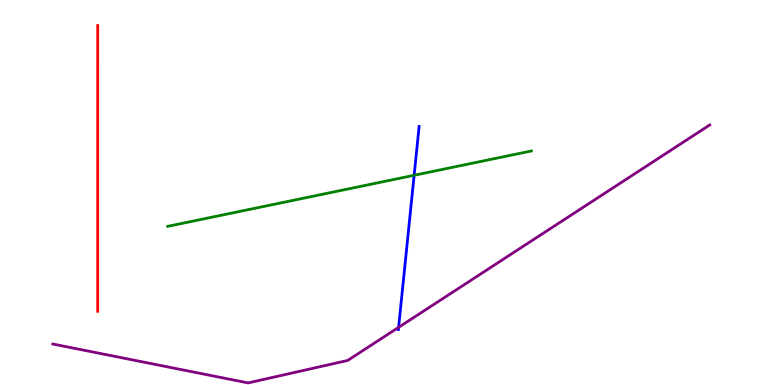[{'lines': ['blue', 'red'], 'intersections': []}, {'lines': ['green', 'red'], 'intersections': []}, {'lines': ['purple', 'red'], 'intersections': []}, {'lines': ['blue', 'green'], 'intersections': [{'x': 5.34, 'y': 5.45}]}, {'lines': ['blue', 'purple'], 'intersections': [{'x': 5.14, 'y': 1.5}]}, {'lines': ['green', 'purple'], 'intersections': []}]